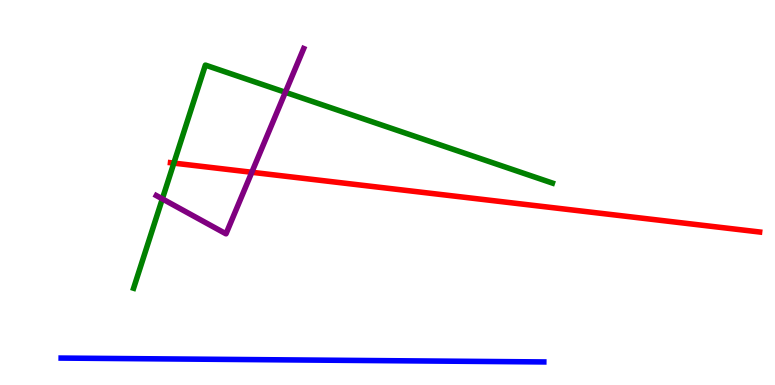[{'lines': ['blue', 'red'], 'intersections': []}, {'lines': ['green', 'red'], 'intersections': [{'x': 2.24, 'y': 5.76}]}, {'lines': ['purple', 'red'], 'intersections': [{'x': 3.25, 'y': 5.53}]}, {'lines': ['blue', 'green'], 'intersections': []}, {'lines': ['blue', 'purple'], 'intersections': []}, {'lines': ['green', 'purple'], 'intersections': [{'x': 2.09, 'y': 4.83}, {'x': 3.68, 'y': 7.6}]}]